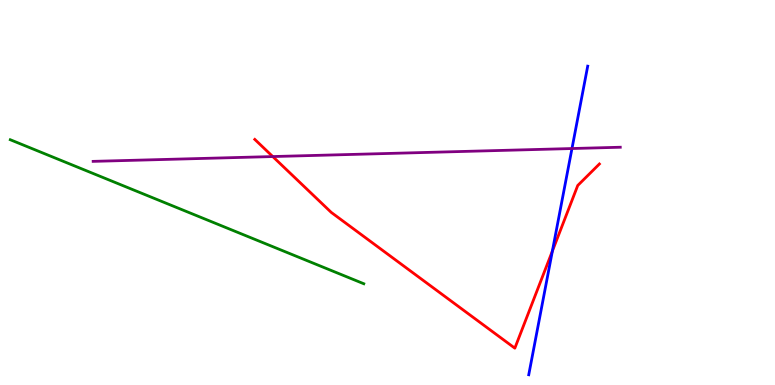[{'lines': ['blue', 'red'], 'intersections': [{'x': 7.13, 'y': 3.48}]}, {'lines': ['green', 'red'], 'intersections': []}, {'lines': ['purple', 'red'], 'intersections': [{'x': 3.52, 'y': 5.93}]}, {'lines': ['blue', 'green'], 'intersections': []}, {'lines': ['blue', 'purple'], 'intersections': [{'x': 7.38, 'y': 6.14}]}, {'lines': ['green', 'purple'], 'intersections': []}]